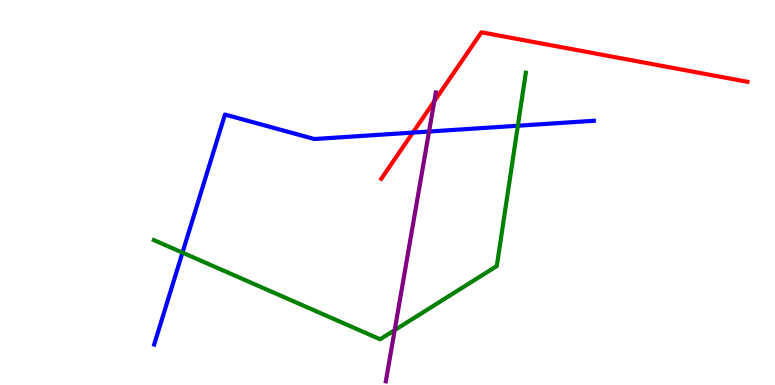[{'lines': ['blue', 'red'], 'intersections': [{'x': 5.33, 'y': 6.56}]}, {'lines': ['green', 'red'], 'intersections': []}, {'lines': ['purple', 'red'], 'intersections': [{'x': 5.6, 'y': 7.37}]}, {'lines': ['blue', 'green'], 'intersections': [{'x': 2.35, 'y': 3.44}, {'x': 6.68, 'y': 6.73}]}, {'lines': ['blue', 'purple'], 'intersections': [{'x': 5.54, 'y': 6.58}]}, {'lines': ['green', 'purple'], 'intersections': [{'x': 5.09, 'y': 1.43}]}]